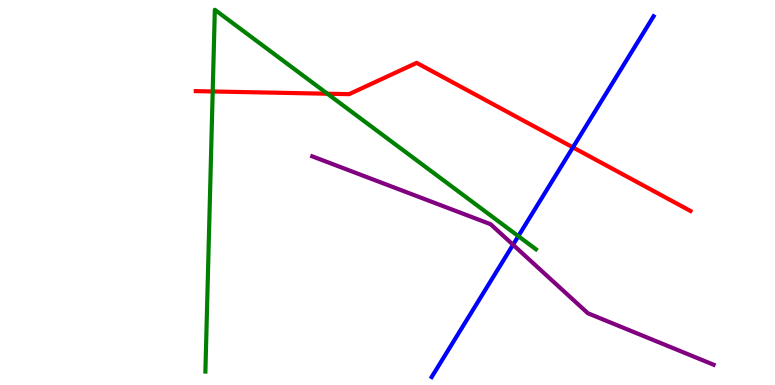[{'lines': ['blue', 'red'], 'intersections': [{'x': 7.39, 'y': 6.17}]}, {'lines': ['green', 'red'], 'intersections': [{'x': 2.74, 'y': 7.62}, {'x': 4.22, 'y': 7.57}]}, {'lines': ['purple', 'red'], 'intersections': []}, {'lines': ['blue', 'green'], 'intersections': [{'x': 6.69, 'y': 3.87}]}, {'lines': ['blue', 'purple'], 'intersections': [{'x': 6.62, 'y': 3.64}]}, {'lines': ['green', 'purple'], 'intersections': []}]